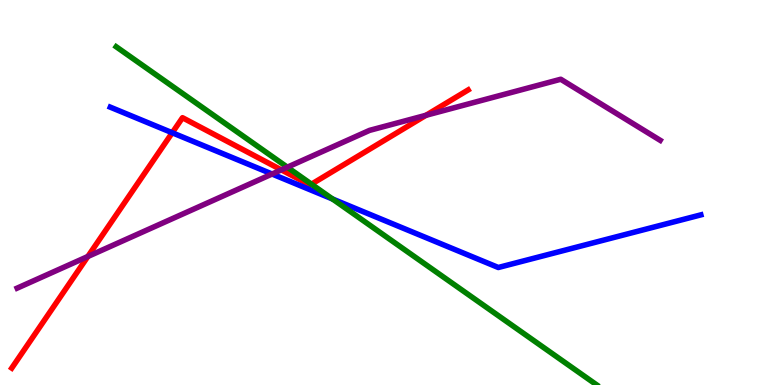[{'lines': ['blue', 'red'], 'intersections': [{'x': 2.22, 'y': 6.55}]}, {'lines': ['green', 'red'], 'intersections': [{'x': 4.02, 'y': 5.22}]}, {'lines': ['purple', 'red'], 'intersections': [{'x': 1.13, 'y': 3.34}, {'x': 3.63, 'y': 5.59}, {'x': 5.5, 'y': 7.01}]}, {'lines': ['blue', 'green'], 'intersections': [{'x': 4.29, 'y': 4.83}]}, {'lines': ['blue', 'purple'], 'intersections': [{'x': 3.51, 'y': 5.48}]}, {'lines': ['green', 'purple'], 'intersections': [{'x': 3.71, 'y': 5.66}]}]